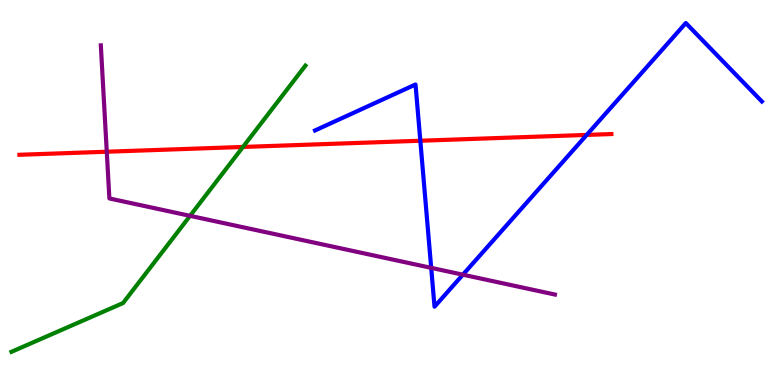[{'lines': ['blue', 'red'], 'intersections': [{'x': 5.42, 'y': 6.34}, {'x': 7.57, 'y': 6.5}]}, {'lines': ['green', 'red'], 'intersections': [{'x': 3.13, 'y': 6.18}]}, {'lines': ['purple', 'red'], 'intersections': [{'x': 1.38, 'y': 6.06}]}, {'lines': ['blue', 'green'], 'intersections': []}, {'lines': ['blue', 'purple'], 'intersections': [{'x': 5.56, 'y': 3.04}, {'x': 5.97, 'y': 2.87}]}, {'lines': ['green', 'purple'], 'intersections': [{'x': 2.45, 'y': 4.39}]}]